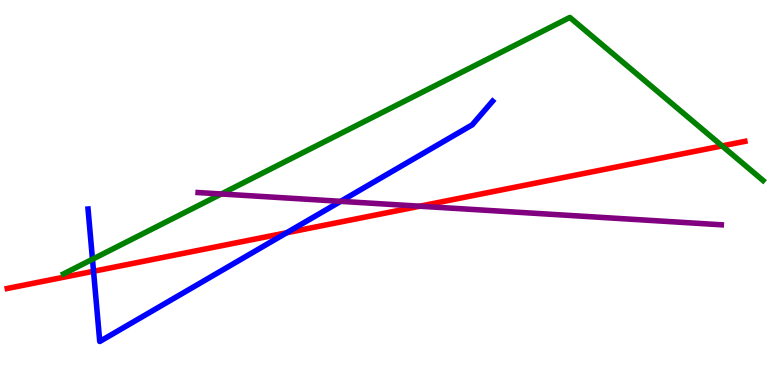[{'lines': ['blue', 'red'], 'intersections': [{'x': 1.21, 'y': 2.95}, {'x': 3.7, 'y': 3.95}]}, {'lines': ['green', 'red'], 'intersections': [{'x': 9.32, 'y': 6.21}]}, {'lines': ['purple', 'red'], 'intersections': [{'x': 5.42, 'y': 4.64}]}, {'lines': ['blue', 'green'], 'intersections': [{'x': 1.19, 'y': 3.27}]}, {'lines': ['blue', 'purple'], 'intersections': [{'x': 4.4, 'y': 4.77}]}, {'lines': ['green', 'purple'], 'intersections': [{'x': 2.86, 'y': 4.96}]}]